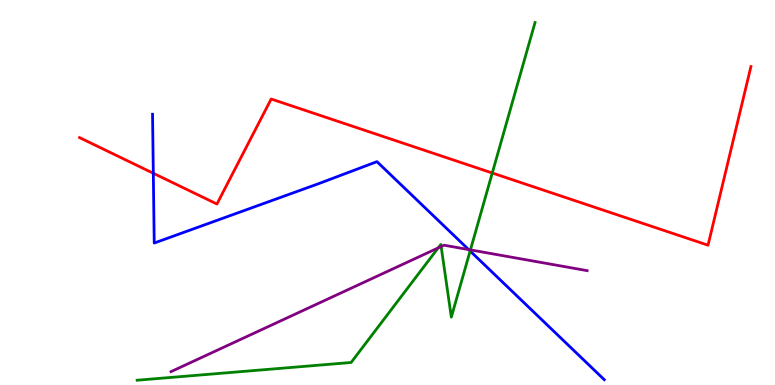[{'lines': ['blue', 'red'], 'intersections': [{'x': 1.98, 'y': 5.5}]}, {'lines': ['green', 'red'], 'intersections': [{'x': 6.35, 'y': 5.51}]}, {'lines': ['purple', 'red'], 'intersections': []}, {'lines': ['blue', 'green'], 'intersections': [{'x': 6.07, 'y': 3.48}]}, {'lines': ['blue', 'purple'], 'intersections': [{'x': 6.05, 'y': 3.52}]}, {'lines': ['green', 'purple'], 'intersections': [{'x': 5.65, 'y': 3.56}, {'x': 5.69, 'y': 3.6}, {'x': 6.07, 'y': 3.51}]}]